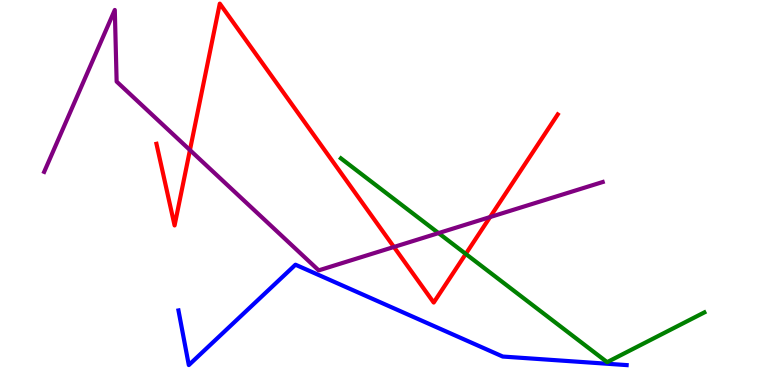[{'lines': ['blue', 'red'], 'intersections': []}, {'lines': ['green', 'red'], 'intersections': [{'x': 6.01, 'y': 3.4}]}, {'lines': ['purple', 'red'], 'intersections': [{'x': 2.45, 'y': 6.1}, {'x': 5.08, 'y': 3.59}, {'x': 6.32, 'y': 4.36}]}, {'lines': ['blue', 'green'], 'intersections': []}, {'lines': ['blue', 'purple'], 'intersections': []}, {'lines': ['green', 'purple'], 'intersections': [{'x': 5.66, 'y': 3.95}]}]